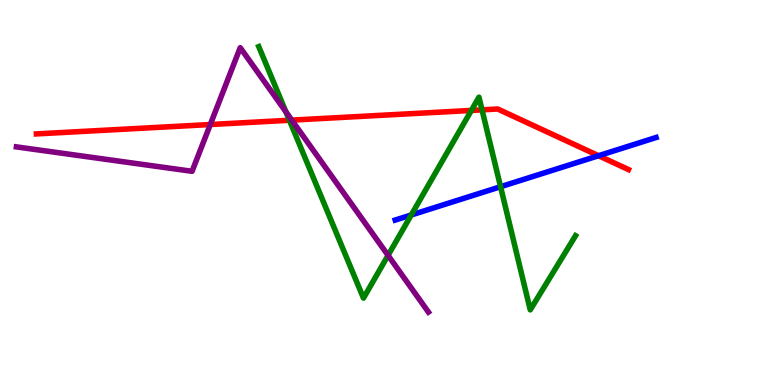[{'lines': ['blue', 'red'], 'intersections': [{'x': 7.72, 'y': 5.96}]}, {'lines': ['green', 'red'], 'intersections': [{'x': 3.73, 'y': 6.88}, {'x': 6.08, 'y': 7.13}, {'x': 6.22, 'y': 7.15}]}, {'lines': ['purple', 'red'], 'intersections': [{'x': 2.71, 'y': 6.77}, {'x': 3.77, 'y': 6.88}]}, {'lines': ['blue', 'green'], 'intersections': [{'x': 5.31, 'y': 4.42}, {'x': 6.46, 'y': 5.15}]}, {'lines': ['blue', 'purple'], 'intersections': []}, {'lines': ['green', 'purple'], 'intersections': [{'x': 3.69, 'y': 7.09}, {'x': 5.01, 'y': 3.37}]}]